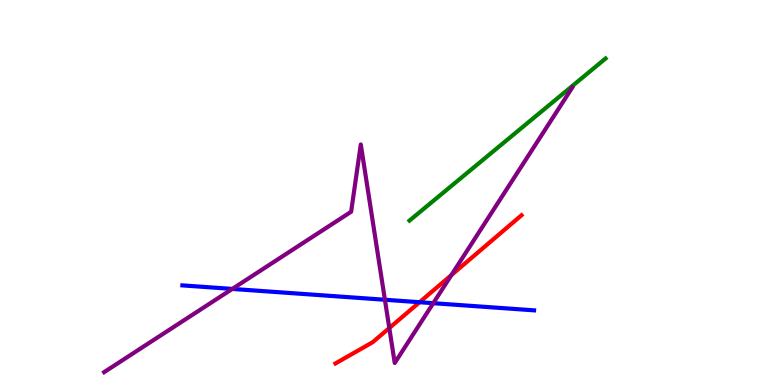[{'lines': ['blue', 'red'], 'intersections': [{'x': 5.41, 'y': 2.15}]}, {'lines': ['green', 'red'], 'intersections': []}, {'lines': ['purple', 'red'], 'intersections': [{'x': 5.02, 'y': 1.48}, {'x': 5.82, 'y': 2.86}]}, {'lines': ['blue', 'green'], 'intersections': []}, {'lines': ['blue', 'purple'], 'intersections': [{'x': 3.0, 'y': 2.5}, {'x': 4.97, 'y': 2.21}, {'x': 5.59, 'y': 2.12}]}, {'lines': ['green', 'purple'], 'intersections': []}]